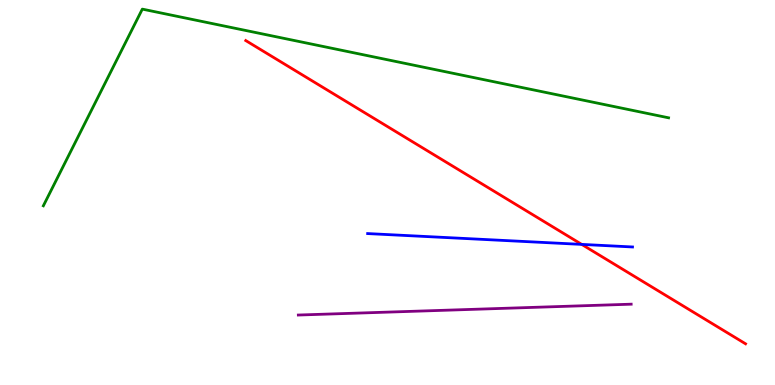[{'lines': ['blue', 'red'], 'intersections': [{'x': 7.51, 'y': 3.65}]}, {'lines': ['green', 'red'], 'intersections': []}, {'lines': ['purple', 'red'], 'intersections': []}, {'lines': ['blue', 'green'], 'intersections': []}, {'lines': ['blue', 'purple'], 'intersections': []}, {'lines': ['green', 'purple'], 'intersections': []}]